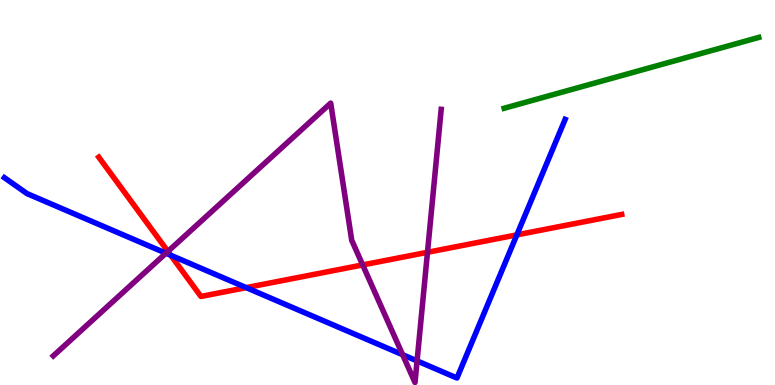[{'lines': ['blue', 'red'], 'intersections': [{'x': 2.2, 'y': 3.37}, {'x': 3.18, 'y': 2.53}, {'x': 6.67, 'y': 3.9}]}, {'lines': ['green', 'red'], 'intersections': []}, {'lines': ['purple', 'red'], 'intersections': [{'x': 2.17, 'y': 3.47}, {'x': 4.68, 'y': 3.12}, {'x': 5.52, 'y': 3.45}]}, {'lines': ['blue', 'green'], 'intersections': []}, {'lines': ['blue', 'purple'], 'intersections': [{'x': 2.14, 'y': 3.42}, {'x': 5.2, 'y': 0.787}, {'x': 5.38, 'y': 0.626}]}, {'lines': ['green', 'purple'], 'intersections': []}]